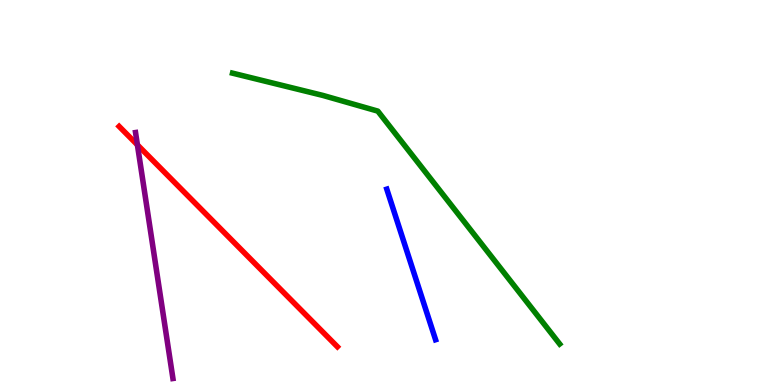[{'lines': ['blue', 'red'], 'intersections': []}, {'lines': ['green', 'red'], 'intersections': []}, {'lines': ['purple', 'red'], 'intersections': [{'x': 1.77, 'y': 6.24}]}, {'lines': ['blue', 'green'], 'intersections': []}, {'lines': ['blue', 'purple'], 'intersections': []}, {'lines': ['green', 'purple'], 'intersections': []}]